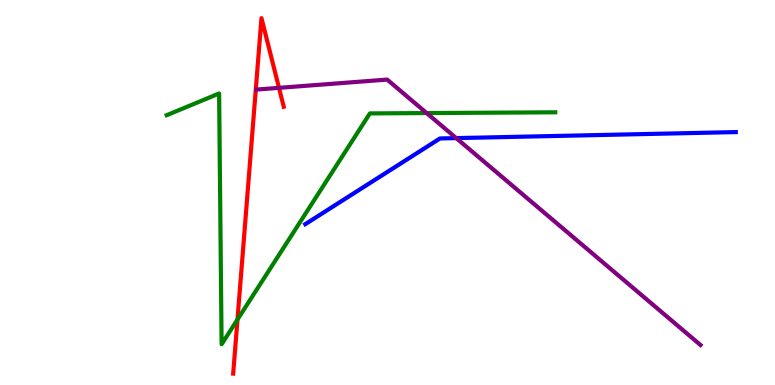[{'lines': ['blue', 'red'], 'intersections': []}, {'lines': ['green', 'red'], 'intersections': [{'x': 3.06, 'y': 1.7}]}, {'lines': ['purple', 'red'], 'intersections': [{'x': 3.6, 'y': 7.72}]}, {'lines': ['blue', 'green'], 'intersections': []}, {'lines': ['blue', 'purple'], 'intersections': [{'x': 5.89, 'y': 6.41}]}, {'lines': ['green', 'purple'], 'intersections': [{'x': 5.51, 'y': 7.06}]}]